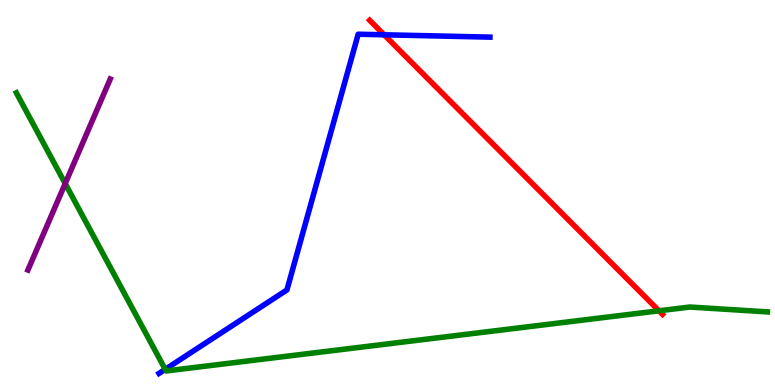[{'lines': ['blue', 'red'], 'intersections': [{'x': 4.96, 'y': 9.1}]}, {'lines': ['green', 'red'], 'intersections': [{'x': 8.5, 'y': 1.93}]}, {'lines': ['purple', 'red'], 'intersections': []}, {'lines': ['blue', 'green'], 'intersections': [{'x': 2.13, 'y': 0.407}]}, {'lines': ['blue', 'purple'], 'intersections': []}, {'lines': ['green', 'purple'], 'intersections': [{'x': 0.841, 'y': 5.23}]}]